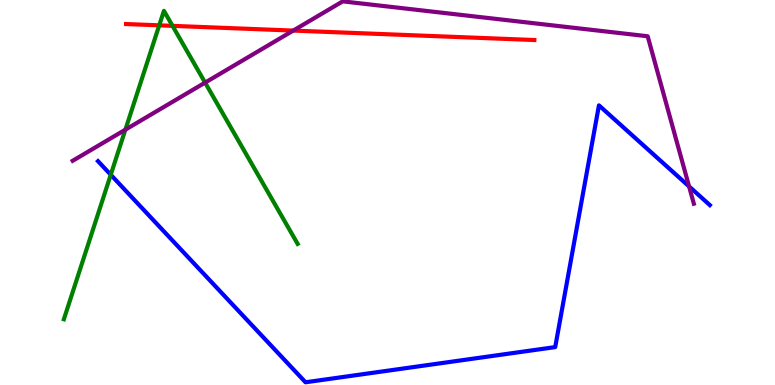[{'lines': ['blue', 'red'], 'intersections': []}, {'lines': ['green', 'red'], 'intersections': [{'x': 2.05, 'y': 9.34}, {'x': 2.23, 'y': 9.33}]}, {'lines': ['purple', 'red'], 'intersections': [{'x': 3.78, 'y': 9.21}]}, {'lines': ['blue', 'green'], 'intersections': [{'x': 1.43, 'y': 5.46}]}, {'lines': ['blue', 'purple'], 'intersections': [{'x': 8.89, 'y': 5.16}]}, {'lines': ['green', 'purple'], 'intersections': [{'x': 1.62, 'y': 6.63}, {'x': 2.65, 'y': 7.85}]}]